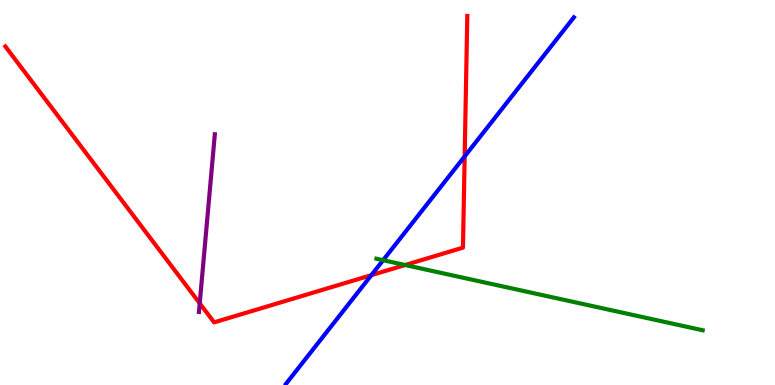[{'lines': ['blue', 'red'], 'intersections': [{'x': 4.79, 'y': 2.85}, {'x': 6.0, 'y': 5.94}]}, {'lines': ['green', 'red'], 'intersections': [{'x': 5.23, 'y': 3.12}]}, {'lines': ['purple', 'red'], 'intersections': [{'x': 2.58, 'y': 2.12}]}, {'lines': ['blue', 'green'], 'intersections': [{'x': 4.94, 'y': 3.24}]}, {'lines': ['blue', 'purple'], 'intersections': []}, {'lines': ['green', 'purple'], 'intersections': []}]